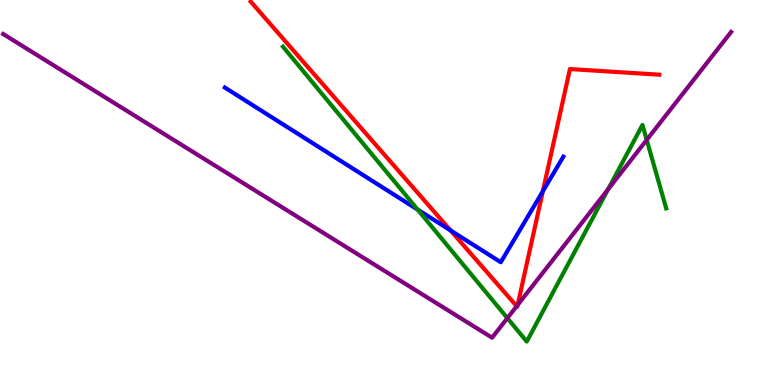[{'lines': ['blue', 'red'], 'intersections': [{'x': 5.81, 'y': 4.02}, {'x': 7.0, 'y': 5.03}]}, {'lines': ['green', 'red'], 'intersections': []}, {'lines': ['purple', 'red'], 'intersections': [{'x': 6.67, 'y': 2.05}, {'x': 6.68, 'y': 2.08}]}, {'lines': ['blue', 'green'], 'intersections': [{'x': 5.39, 'y': 4.56}]}, {'lines': ['blue', 'purple'], 'intersections': []}, {'lines': ['green', 'purple'], 'intersections': [{'x': 6.55, 'y': 1.74}, {'x': 7.85, 'y': 5.08}, {'x': 8.34, 'y': 6.37}]}]